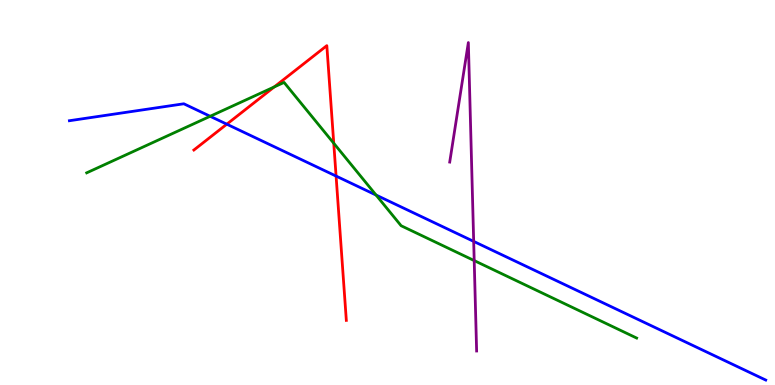[{'lines': ['blue', 'red'], 'intersections': [{'x': 2.93, 'y': 6.77}, {'x': 4.34, 'y': 5.43}]}, {'lines': ['green', 'red'], 'intersections': [{'x': 3.54, 'y': 7.74}, {'x': 4.31, 'y': 6.28}]}, {'lines': ['purple', 'red'], 'intersections': []}, {'lines': ['blue', 'green'], 'intersections': [{'x': 2.71, 'y': 6.98}, {'x': 4.85, 'y': 4.93}]}, {'lines': ['blue', 'purple'], 'intersections': [{'x': 6.11, 'y': 3.73}]}, {'lines': ['green', 'purple'], 'intersections': [{'x': 6.12, 'y': 3.23}]}]